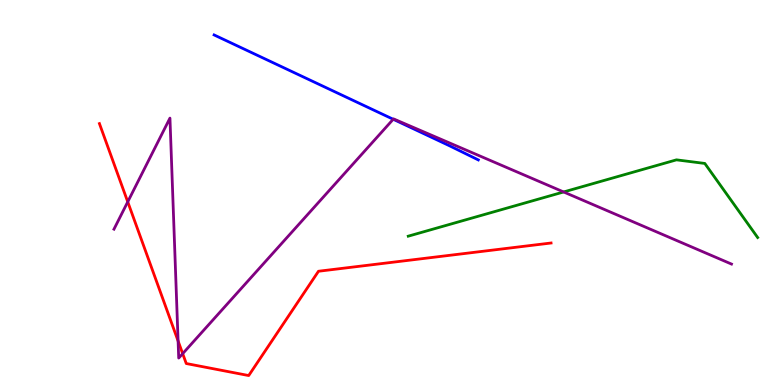[{'lines': ['blue', 'red'], 'intersections': []}, {'lines': ['green', 'red'], 'intersections': []}, {'lines': ['purple', 'red'], 'intersections': [{'x': 1.65, 'y': 4.76}, {'x': 2.3, 'y': 1.14}, {'x': 2.36, 'y': 0.814}]}, {'lines': ['blue', 'green'], 'intersections': []}, {'lines': ['blue', 'purple'], 'intersections': [{'x': 5.07, 'y': 6.9}]}, {'lines': ['green', 'purple'], 'intersections': [{'x': 7.27, 'y': 5.01}]}]